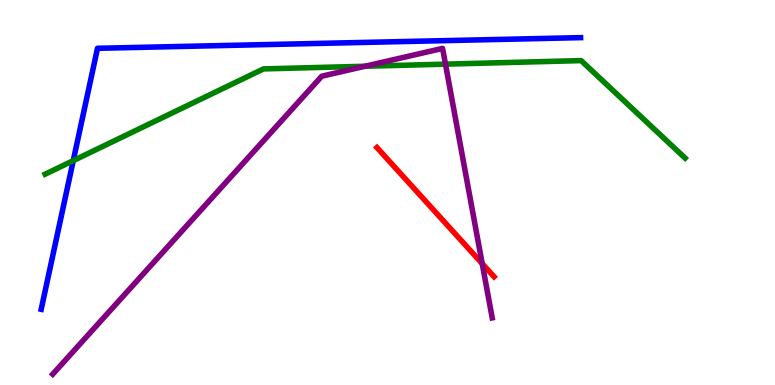[{'lines': ['blue', 'red'], 'intersections': []}, {'lines': ['green', 'red'], 'intersections': []}, {'lines': ['purple', 'red'], 'intersections': [{'x': 6.22, 'y': 3.15}]}, {'lines': ['blue', 'green'], 'intersections': [{'x': 0.945, 'y': 5.83}]}, {'lines': ['blue', 'purple'], 'intersections': []}, {'lines': ['green', 'purple'], 'intersections': [{'x': 4.71, 'y': 8.28}, {'x': 5.75, 'y': 8.33}]}]